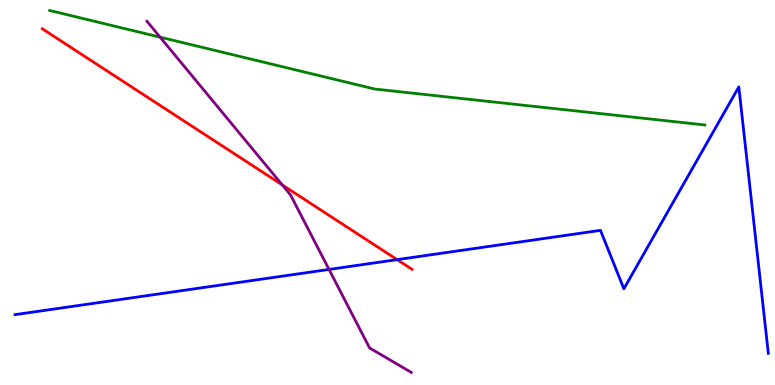[{'lines': ['blue', 'red'], 'intersections': [{'x': 5.12, 'y': 3.26}]}, {'lines': ['green', 'red'], 'intersections': []}, {'lines': ['purple', 'red'], 'intersections': [{'x': 3.64, 'y': 5.2}]}, {'lines': ['blue', 'green'], 'intersections': []}, {'lines': ['blue', 'purple'], 'intersections': [{'x': 4.25, 'y': 3.0}]}, {'lines': ['green', 'purple'], 'intersections': [{'x': 2.07, 'y': 9.03}]}]